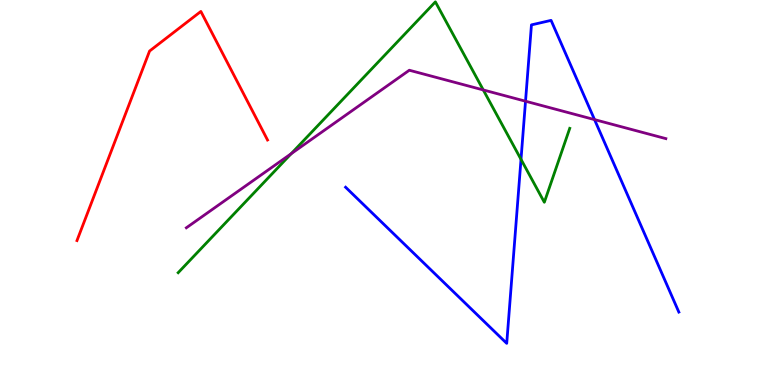[{'lines': ['blue', 'red'], 'intersections': []}, {'lines': ['green', 'red'], 'intersections': []}, {'lines': ['purple', 'red'], 'intersections': []}, {'lines': ['blue', 'green'], 'intersections': [{'x': 6.72, 'y': 5.86}]}, {'lines': ['blue', 'purple'], 'intersections': [{'x': 6.78, 'y': 7.37}, {'x': 7.67, 'y': 6.89}]}, {'lines': ['green', 'purple'], 'intersections': [{'x': 3.76, 'y': 6.01}, {'x': 6.24, 'y': 7.66}]}]